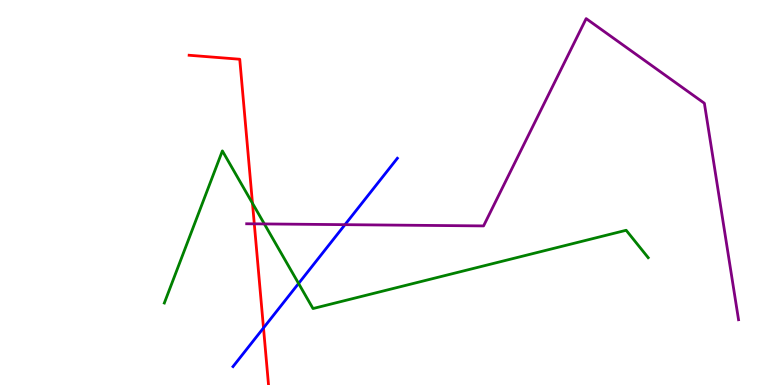[{'lines': ['blue', 'red'], 'intersections': [{'x': 3.4, 'y': 1.48}]}, {'lines': ['green', 'red'], 'intersections': [{'x': 3.26, 'y': 4.72}]}, {'lines': ['purple', 'red'], 'intersections': [{'x': 3.28, 'y': 4.19}]}, {'lines': ['blue', 'green'], 'intersections': [{'x': 3.85, 'y': 2.64}]}, {'lines': ['blue', 'purple'], 'intersections': [{'x': 4.45, 'y': 4.16}]}, {'lines': ['green', 'purple'], 'intersections': [{'x': 3.41, 'y': 4.18}]}]